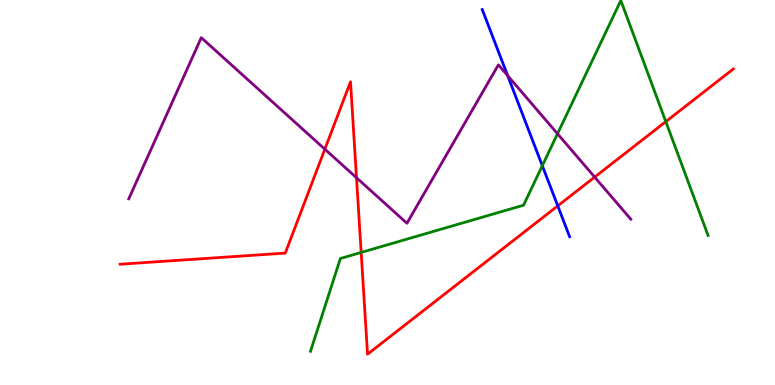[{'lines': ['blue', 'red'], 'intersections': [{'x': 7.2, 'y': 4.65}]}, {'lines': ['green', 'red'], 'intersections': [{'x': 4.66, 'y': 3.44}, {'x': 8.59, 'y': 6.84}]}, {'lines': ['purple', 'red'], 'intersections': [{'x': 4.19, 'y': 6.13}, {'x': 4.6, 'y': 5.38}, {'x': 7.67, 'y': 5.4}]}, {'lines': ['blue', 'green'], 'intersections': [{'x': 7.0, 'y': 5.7}]}, {'lines': ['blue', 'purple'], 'intersections': [{'x': 6.55, 'y': 8.03}]}, {'lines': ['green', 'purple'], 'intersections': [{'x': 7.19, 'y': 6.53}]}]